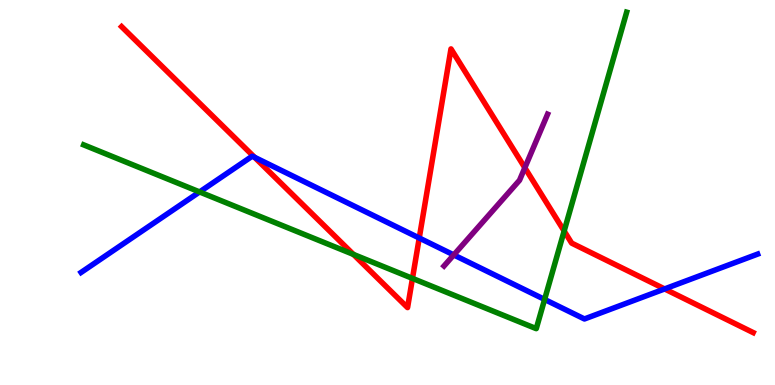[{'lines': ['blue', 'red'], 'intersections': [{'x': 3.29, 'y': 5.91}, {'x': 5.41, 'y': 3.82}, {'x': 8.58, 'y': 2.5}]}, {'lines': ['green', 'red'], 'intersections': [{'x': 4.56, 'y': 3.39}, {'x': 5.32, 'y': 2.77}, {'x': 7.28, 'y': 4.0}]}, {'lines': ['purple', 'red'], 'intersections': [{'x': 6.77, 'y': 5.64}]}, {'lines': ['blue', 'green'], 'intersections': [{'x': 2.58, 'y': 5.01}, {'x': 7.03, 'y': 2.22}]}, {'lines': ['blue', 'purple'], 'intersections': [{'x': 5.86, 'y': 3.38}]}, {'lines': ['green', 'purple'], 'intersections': []}]